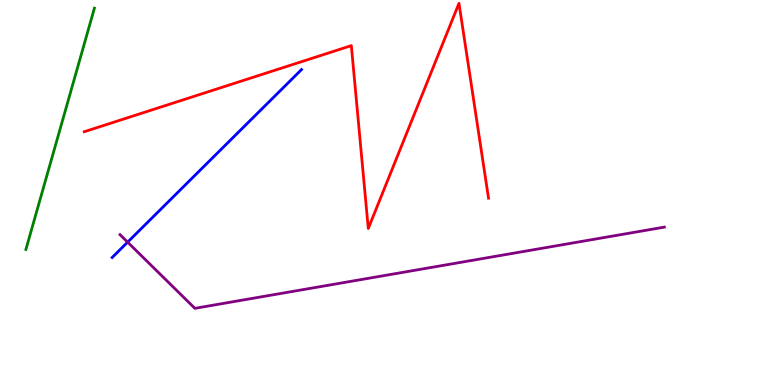[{'lines': ['blue', 'red'], 'intersections': []}, {'lines': ['green', 'red'], 'intersections': []}, {'lines': ['purple', 'red'], 'intersections': []}, {'lines': ['blue', 'green'], 'intersections': []}, {'lines': ['blue', 'purple'], 'intersections': [{'x': 1.65, 'y': 3.71}]}, {'lines': ['green', 'purple'], 'intersections': []}]